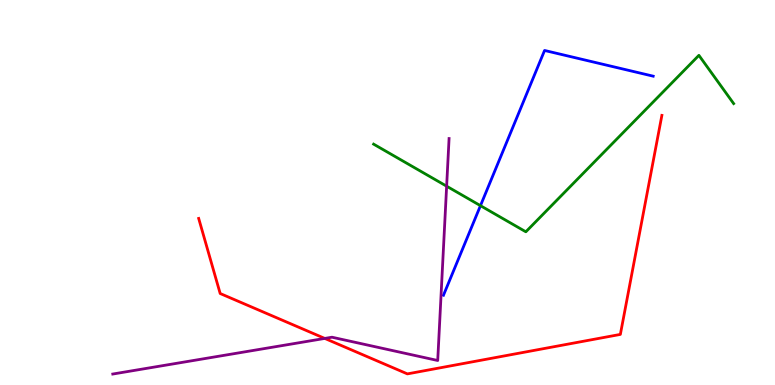[{'lines': ['blue', 'red'], 'intersections': []}, {'lines': ['green', 'red'], 'intersections': []}, {'lines': ['purple', 'red'], 'intersections': [{'x': 4.19, 'y': 1.21}]}, {'lines': ['blue', 'green'], 'intersections': [{'x': 6.2, 'y': 4.66}]}, {'lines': ['blue', 'purple'], 'intersections': []}, {'lines': ['green', 'purple'], 'intersections': [{'x': 5.76, 'y': 5.16}]}]